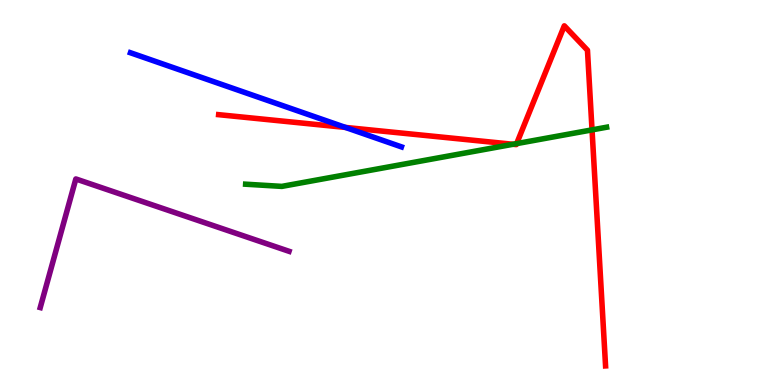[{'lines': ['blue', 'red'], 'intersections': [{'x': 4.46, 'y': 6.69}]}, {'lines': ['green', 'red'], 'intersections': [{'x': 6.62, 'y': 6.25}, {'x': 6.67, 'y': 6.27}, {'x': 7.64, 'y': 6.63}]}, {'lines': ['purple', 'red'], 'intersections': []}, {'lines': ['blue', 'green'], 'intersections': []}, {'lines': ['blue', 'purple'], 'intersections': []}, {'lines': ['green', 'purple'], 'intersections': []}]